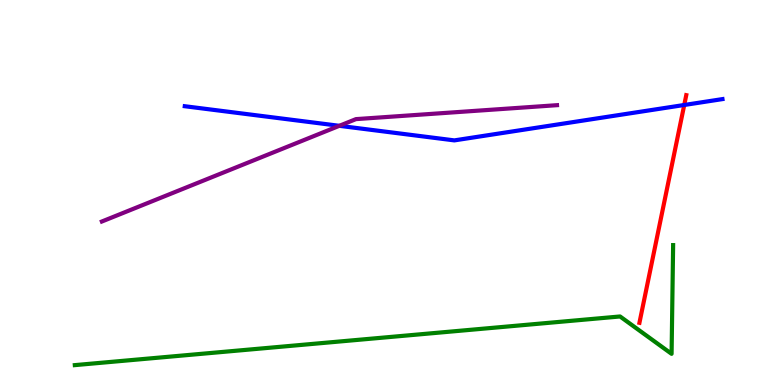[{'lines': ['blue', 'red'], 'intersections': [{'x': 8.83, 'y': 7.27}]}, {'lines': ['green', 'red'], 'intersections': []}, {'lines': ['purple', 'red'], 'intersections': []}, {'lines': ['blue', 'green'], 'intersections': []}, {'lines': ['blue', 'purple'], 'intersections': [{'x': 4.38, 'y': 6.73}]}, {'lines': ['green', 'purple'], 'intersections': []}]